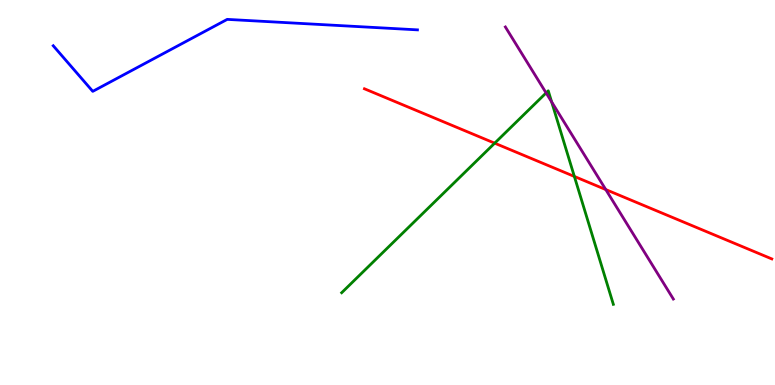[{'lines': ['blue', 'red'], 'intersections': []}, {'lines': ['green', 'red'], 'intersections': [{'x': 6.38, 'y': 6.28}, {'x': 7.41, 'y': 5.42}]}, {'lines': ['purple', 'red'], 'intersections': [{'x': 7.82, 'y': 5.08}]}, {'lines': ['blue', 'green'], 'intersections': []}, {'lines': ['blue', 'purple'], 'intersections': []}, {'lines': ['green', 'purple'], 'intersections': [{'x': 7.05, 'y': 7.59}, {'x': 7.12, 'y': 7.35}]}]